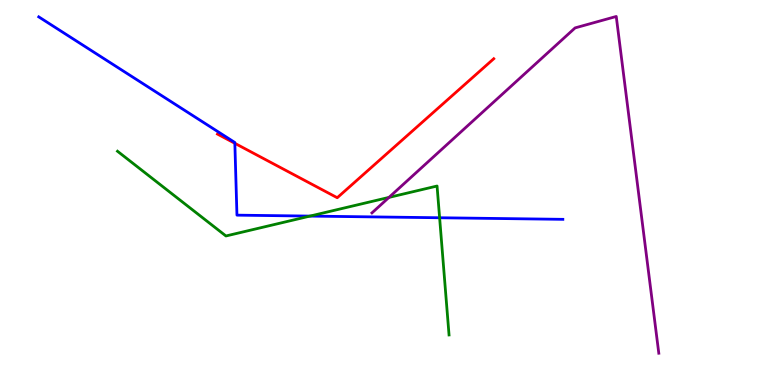[{'lines': ['blue', 'red'], 'intersections': [{'x': 3.03, 'y': 6.28}]}, {'lines': ['green', 'red'], 'intersections': []}, {'lines': ['purple', 'red'], 'intersections': []}, {'lines': ['blue', 'green'], 'intersections': [{'x': 4.0, 'y': 4.39}, {'x': 5.67, 'y': 4.34}]}, {'lines': ['blue', 'purple'], 'intersections': []}, {'lines': ['green', 'purple'], 'intersections': [{'x': 5.02, 'y': 4.87}]}]